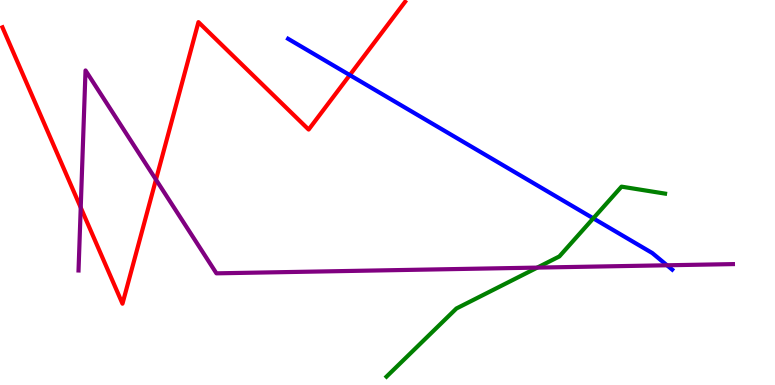[{'lines': ['blue', 'red'], 'intersections': [{'x': 4.51, 'y': 8.05}]}, {'lines': ['green', 'red'], 'intersections': []}, {'lines': ['purple', 'red'], 'intersections': [{'x': 1.04, 'y': 4.61}, {'x': 2.01, 'y': 5.33}]}, {'lines': ['blue', 'green'], 'intersections': [{'x': 7.66, 'y': 4.33}]}, {'lines': ['blue', 'purple'], 'intersections': [{'x': 8.61, 'y': 3.11}]}, {'lines': ['green', 'purple'], 'intersections': [{'x': 6.93, 'y': 3.05}]}]